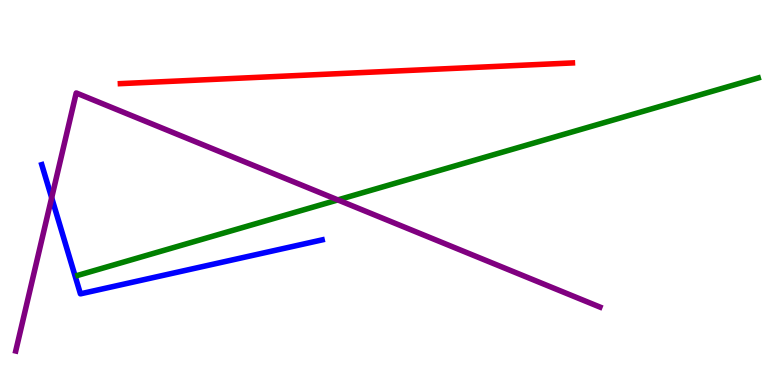[{'lines': ['blue', 'red'], 'intersections': []}, {'lines': ['green', 'red'], 'intersections': []}, {'lines': ['purple', 'red'], 'intersections': []}, {'lines': ['blue', 'green'], 'intersections': []}, {'lines': ['blue', 'purple'], 'intersections': [{'x': 0.667, 'y': 4.86}]}, {'lines': ['green', 'purple'], 'intersections': [{'x': 4.36, 'y': 4.81}]}]